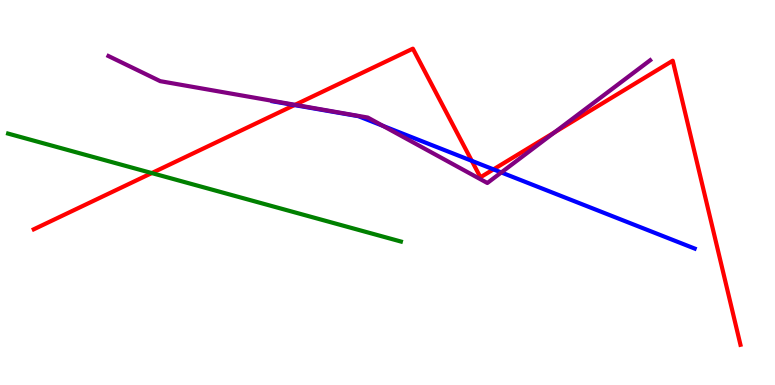[{'lines': ['blue', 'red'], 'intersections': [{'x': 3.8, 'y': 7.27}, {'x': 6.09, 'y': 5.82}, {'x': 6.37, 'y': 5.6}]}, {'lines': ['green', 'red'], 'intersections': [{'x': 1.96, 'y': 5.5}]}, {'lines': ['purple', 'red'], 'intersections': [{'x': 3.81, 'y': 7.28}, {'x': 7.15, 'y': 6.56}]}, {'lines': ['blue', 'green'], 'intersections': []}, {'lines': ['blue', 'purple'], 'intersections': [{'x': 4.94, 'y': 6.73}, {'x': 6.47, 'y': 5.52}]}, {'lines': ['green', 'purple'], 'intersections': []}]